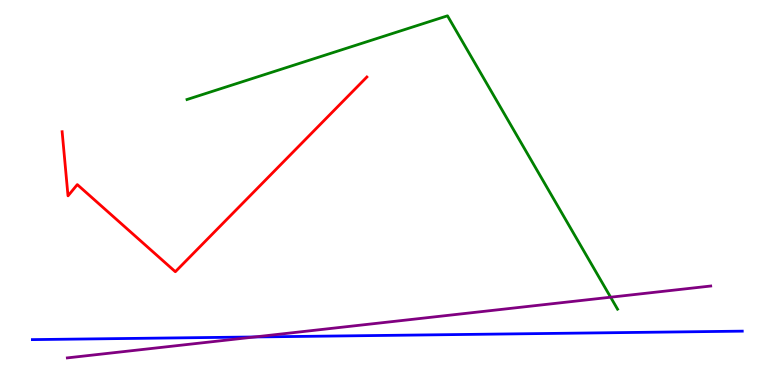[{'lines': ['blue', 'red'], 'intersections': []}, {'lines': ['green', 'red'], 'intersections': []}, {'lines': ['purple', 'red'], 'intersections': []}, {'lines': ['blue', 'green'], 'intersections': []}, {'lines': ['blue', 'purple'], 'intersections': [{'x': 3.29, 'y': 1.25}]}, {'lines': ['green', 'purple'], 'intersections': [{'x': 7.88, 'y': 2.28}]}]